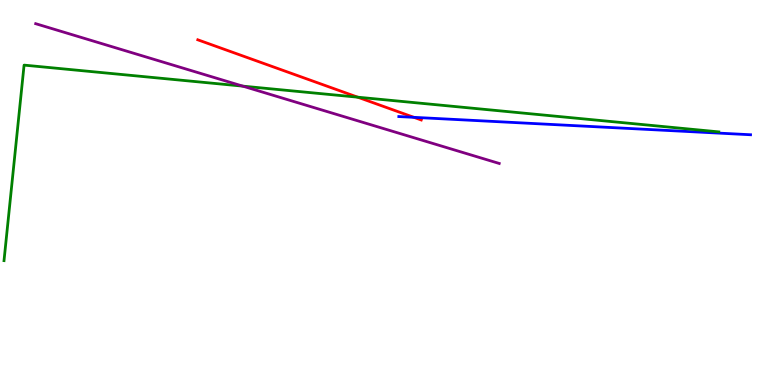[{'lines': ['blue', 'red'], 'intersections': [{'x': 5.34, 'y': 6.95}]}, {'lines': ['green', 'red'], 'intersections': [{'x': 4.62, 'y': 7.48}]}, {'lines': ['purple', 'red'], 'intersections': []}, {'lines': ['blue', 'green'], 'intersections': []}, {'lines': ['blue', 'purple'], 'intersections': []}, {'lines': ['green', 'purple'], 'intersections': [{'x': 3.13, 'y': 7.76}]}]